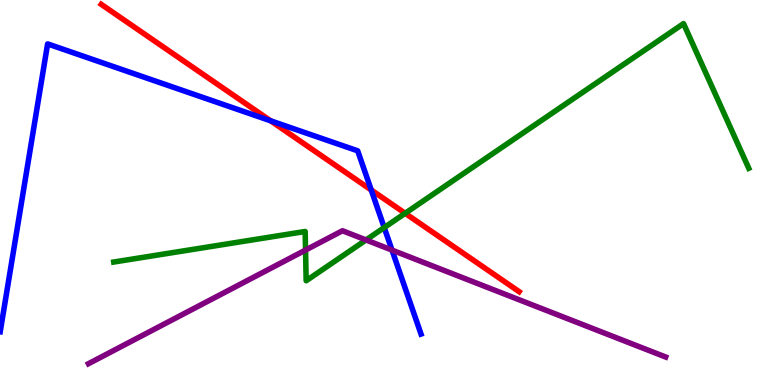[{'lines': ['blue', 'red'], 'intersections': [{'x': 3.49, 'y': 6.86}, {'x': 4.79, 'y': 5.07}]}, {'lines': ['green', 'red'], 'intersections': [{'x': 5.23, 'y': 4.46}]}, {'lines': ['purple', 'red'], 'intersections': []}, {'lines': ['blue', 'green'], 'intersections': [{'x': 4.96, 'y': 4.09}]}, {'lines': ['blue', 'purple'], 'intersections': [{'x': 5.06, 'y': 3.5}]}, {'lines': ['green', 'purple'], 'intersections': [{'x': 3.94, 'y': 3.5}, {'x': 4.72, 'y': 3.77}]}]